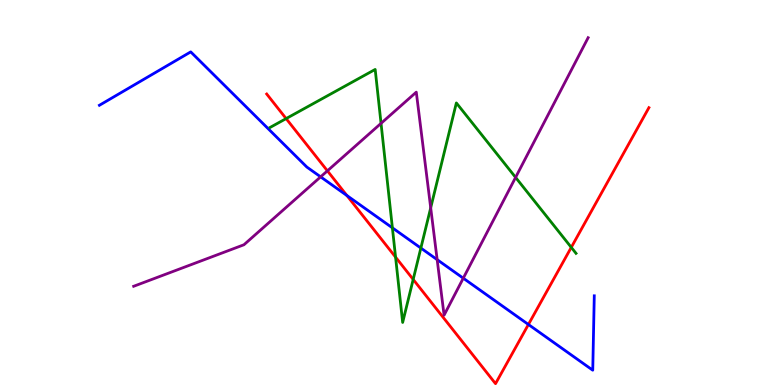[{'lines': ['blue', 'red'], 'intersections': [{'x': 4.48, 'y': 4.92}, {'x': 6.82, 'y': 1.57}]}, {'lines': ['green', 'red'], 'intersections': [{'x': 3.69, 'y': 6.92}, {'x': 5.1, 'y': 3.32}, {'x': 5.33, 'y': 2.74}, {'x': 7.37, 'y': 3.57}]}, {'lines': ['purple', 'red'], 'intersections': [{'x': 4.22, 'y': 5.56}]}, {'lines': ['blue', 'green'], 'intersections': [{'x': 5.06, 'y': 4.08}, {'x': 5.43, 'y': 3.56}]}, {'lines': ['blue', 'purple'], 'intersections': [{'x': 4.14, 'y': 5.41}, {'x': 5.64, 'y': 3.26}, {'x': 5.98, 'y': 2.77}]}, {'lines': ['green', 'purple'], 'intersections': [{'x': 4.92, 'y': 6.8}, {'x': 5.56, 'y': 4.6}, {'x': 6.65, 'y': 5.39}]}]